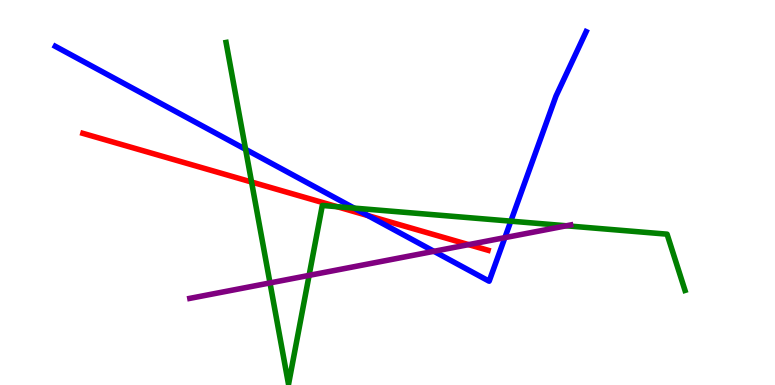[{'lines': ['blue', 'red'], 'intersections': [{'x': 4.75, 'y': 4.4}]}, {'lines': ['green', 'red'], 'intersections': [{'x': 3.25, 'y': 5.27}, {'x': 4.35, 'y': 4.63}]}, {'lines': ['purple', 'red'], 'intersections': [{'x': 6.05, 'y': 3.65}]}, {'lines': ['blue', 'green'], 'intersections': [{'x': 3.17, 'y': 6.12}, {'x': 4.57, 'y': 4.59}, {'x': 6.59, 'y': 4.26}]}, {'lines': ['blue', 'purple'], 'intersections': [{'x': 5.6, 'y': 3.47}, {'x': 6.51, 'y': 3.83}]}, {'lines': ['green', 'purple'], 'intersections': [{'x': 3.48, 'y': 2.65}, {'x': 3.99, 'y': 2.85}, {'x': 7.31, 'y': 4.14}]}]